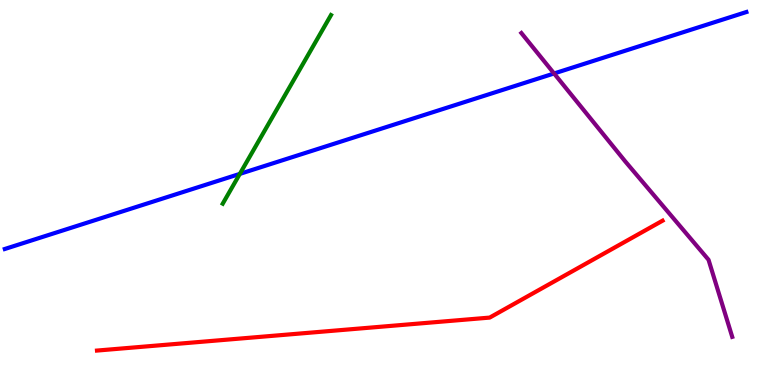[{'lines': ['blue', 'red'], 'intersections': []}, {'lines': ['green', 'red'], 'intersections': []}, {'lines': ['purple', 'red'], 'intersections': []}, {'lines': ['blue', 'green'], 'intersections': [{'x': 3.09, 'y': 5.48}]}, {'lines': ['blue', 'purple'], 'intersections': [{'x': 7.15, 'y': 8.09}]}, {'lines': ['green', 'purple'], 'intersections': []}]